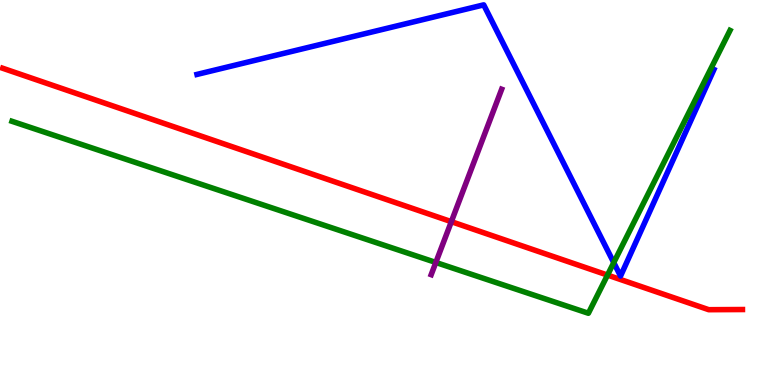[{'lines': ['blue', 'red'], 'intersections': []}, {'lines': ['green', 'red'], 'intersections': [{'x': 7.84, 'y': 2.86}]}, {'lines': ['purple', 'red'], 'intersections': [{'x': 5.82, 'y': 4.24}]}, {'lines': ['blue', 'green'], 'intersections': [{'x': 7.92, 'y': 3.18}]}, {'lines': ['blue', 'purple'], 'intersections': []}, {'lines': ['green', 'purple'], 'intersections': [{'x': 5.62, 'y': 3.18}]}]